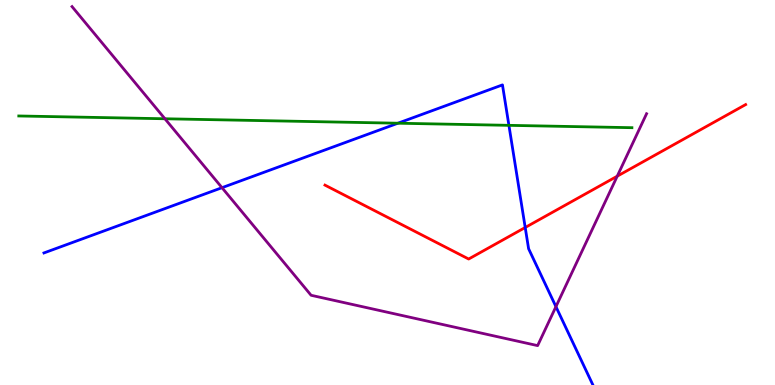[{'lines': ['blue', 'red'], 'intersections': [{'x': 6.78, 'y': 4.09}]}, {'lines': ['green', 'red'], 'intersections': []}, {'lines': ['purple', 'red'], 'intersections': [{'x': 7.96, 'y': 5.42}]}, {'lines': ['blue', 'green'], 'intersections': [{'x': 5.13, 'y': 6.8}, {'x': 6.57, 'y': 6.74}]}, {'lines': ['blue', 'purple'], 'intersections': [{'x': 2.86, 'y': 5.12}, {'x': 7.17, 'y': 2.04}]}, {'lines': ['green', 'purple'], 'intersections': [{'x': 2.13, 'y': 6.92}]}]